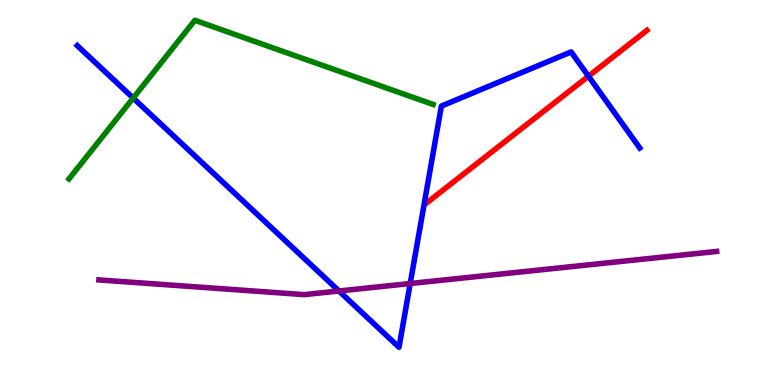[{'lines': ['blue', 'red'], 'intersections': [{'x': 7.59, 'y': 8.02}]}, {'lines': ['green', 'red'], 'intersections': []}, {'lines': ['purple', 'red'], 'intersections': []}, {'lines': ['blue', 'green'], 'intersections': [{'x': 1.72, 'y': 7.45}]}, {'lines': ['blue', 'purple'], 'intersections': [{'x': 4.37, 'y': 2.44}, {'x': 5.29, 'y': 2.64}]}, {'lines': ['green', 'purple'], 'intersections': []}]